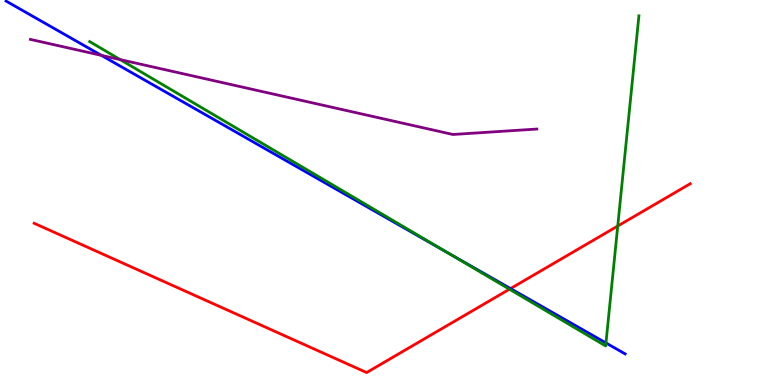[{'lines': ['blue', 'red'], 'intersections': [{'x': 6.59, 'y': 2.5}]}, {'lines': ['green', 'red'], 'intersections': [{'x': 6.57, 'y': 2.49}, {'x': 7.97, 'y': 4.13}]}, {'lines': ['purple', 'red'], 'intersections': []}, {'lines': ['blue', 'green'], 'intersections': [{'x': 5.76, 'y': 3.45}, {'x': 7.82, 'y': 1.09}]}, {'lines': ['blue', 'purple'], 'intersections': [{'x': 1.31, 'y': 8.56}]}, {'lines': ['green', 'purple'], 'intersections': [{'x': 1.55, 'y': 8.45}]}]